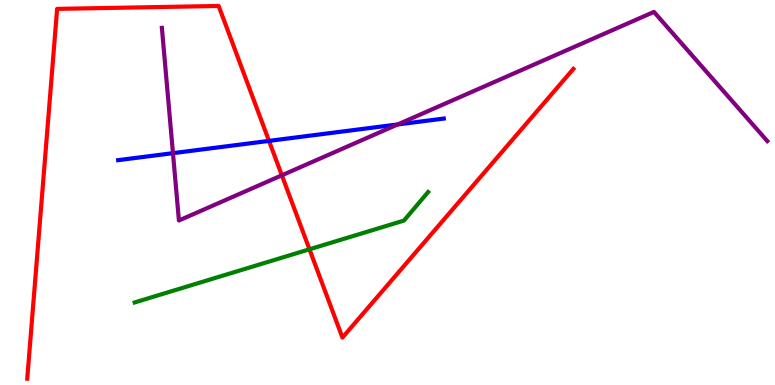[{'lines': ['blue', 'red'], 'intersections': [{'x': 3.47, 'y': 6.34}]}, {'lines': ['green', 'red'], 'intersections': [{'x': 3.99, 'y': 3.52}]}, {'lines': ['purple', 'red'], 'intersections': [{'x': 3.64, 'y': 5.45}]}, {'lines': ['blue', 'green'], 'intersections': []}, {'lines': ['blue', 'purple'], 'intersections': [{'x': 2.23, 'y': 6.02}, {'x': 5.13, 'y': 6.77}]}, {'lines': ['green', 'purple'], 'intersections': []}]